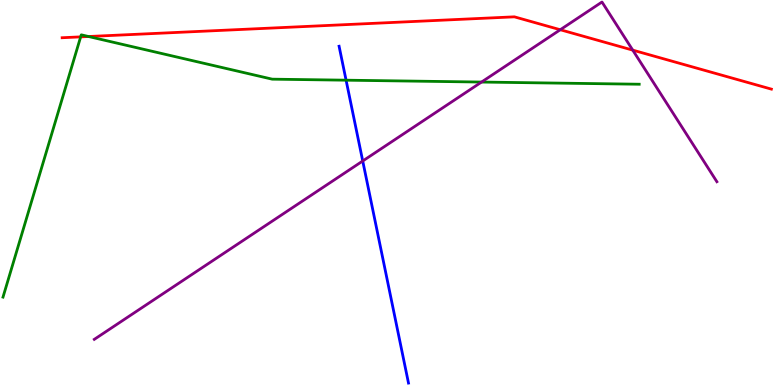[{'lines': ['blue', 'red'], 'intersections': []}, {'lines': ['green', 'red'], 'intersections': [{'x': 1.04, 'y': 9.04}, {'x': 1.14, 'y': 9.05}]}, {'lines': ['purple', 'red'], 'intersections': [{'x': 7.23, 'y': 9.23}, {'x': 8.16, 'y': 8.7}]}, {'lines': ['blue', 'green'], 'intersections': [{'x': 4.47, 'y': 7.92}]}, {'lines': ['blue', 'purple'], 'intersections': [{'x': 4.68, 'y': 5.82}]}, {'lines': ['green', 'purple'], 'intersections': [{'x': 6.21, 'y': 7.87}]}]